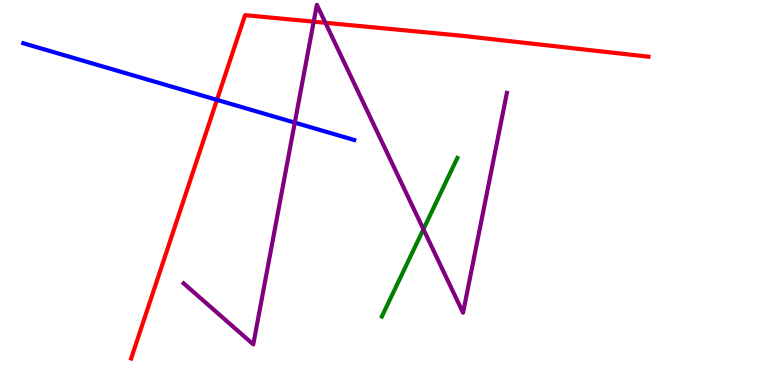[{'lines': ['blue', 'red'], 'intersections': [{'x': 2.8, 'y': 7.41}]}, {'lines': ['green', 'red'], 'intersections': []}, {'lines': ['purple', 'red'], 'intersections': [{'x': 4.05, 'y': 9.44}, {'x': 4.2, 'y': 9.41}]}, {'lines': ['blue', 'green'], 'intersections': []}, {'lines': ['blue', 'purple'], 'intersections': [{'x': 3.8, 'y': 6.82}]}, {'lines': ['green', 'purple'], 'intersections': [{'x': 5.46, 'y': 4.05}]}]